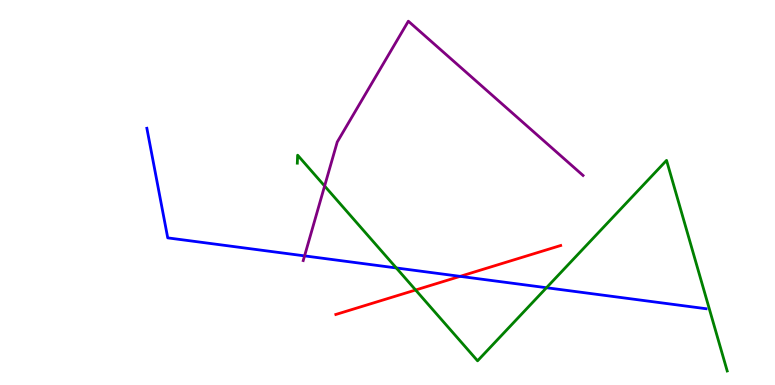[{'lines': ['blue', 'red'], 'intersections': [{'x': 5.94, 'y': 2.82}]}, {'lines': ['green', 'red'], 'intersections': [{'x': 5.36, 'y': 2.47}]}, {'lines': ['purple', 'red'], 'intersections': []}, {'lines': ['blue', 'green'], 'intersections': [{'x': 5.11, 'y': 3.04}, {'x': 7.05, 'y': 2.53}]}, {'lines': ['blue', 'purple'], 'intersections': [{'x': 3.93, 'y': 3.35}]}, {'lines': ['green', 'purple'], 'intersections': [{'x': 4.19, 'y': 5.17}]}]